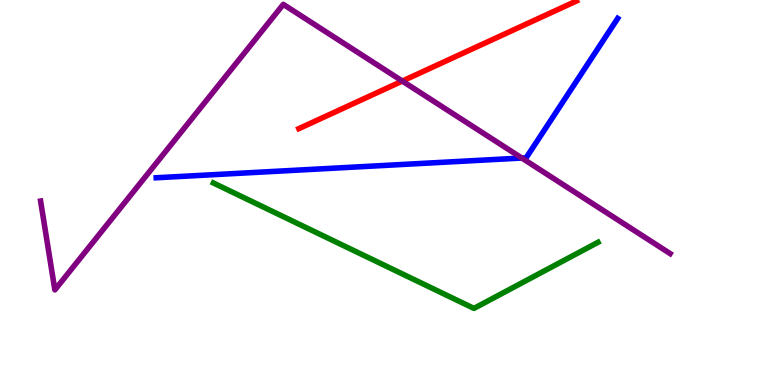[{'lines': ['blue', 'red'], 'intersections': []}, {'lines': ['green', 'red'], 'intersections': []}, {'lines': ['purple', 'red'], 'intersections': [{'x': 5.19, 'y': 7.89}]}, {'lines': ['blue', 'green'], 'intersections': []}, {'lines': ['blue', 'purple'], 'intersections': [{'x': 6.73, 'y': 5.9}]}, {'lines': ['green', 'purple'], 'intersections': []}]